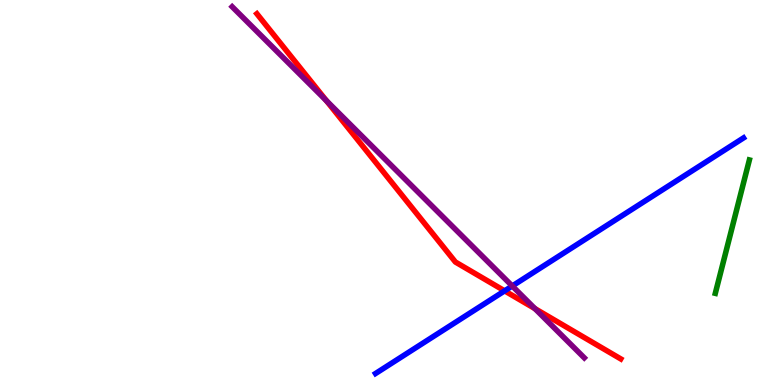[{'lines': ['blue', 'red'], 'intersections': [{'x': 6.51, 'y': 2.45}]}, {'lines': ['green', 'red'], 'intersections': []}, {'lines': ['purple', 'red'], 'intersections': [{'x': 4.21, 'y': 7.39}, {'x': 6.9, 'y': 1.98}]}, {'lines': ['blue', 'green'], 'intersections': []}, {'lines': ['blue', 'purple'], 'intersections': [{'x': 6.61, 'y': 2.57}]}, {'lines': ['green', 'purple'], 'intersections': []}]